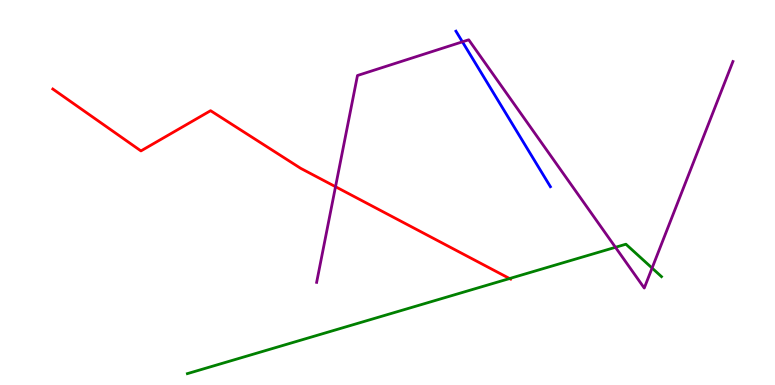[{'lines': ['blue', 'red'], 'intersections': []}, {'lines': ['green', 'red'], 'intersections': [{'x': 6.58, 'y': 2.77}]}, {'lines': ['purple', 'red'], 'intersections': [{'x': 4.33, 'y': 5.15}]}, {'lines': ['blue', 'green'], 'intersections': []}, {'lines': ['blue', 'purple'], 'intersections': [{'x': 5.97, 'y': 8.91}]}, {'lines': ['green', 'purple'], 'intersections': [{'x': 7.94, 'y': 3.58}, {'x': 8.41, 'y': 3.04}]}]